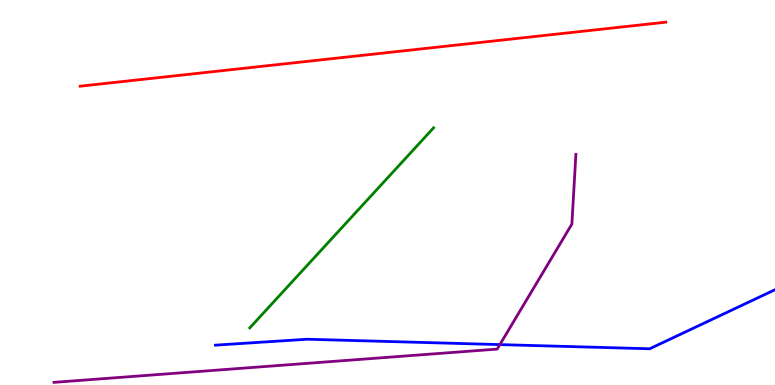[{'lines': ['blue', 'red'], 'intersections': []}, {'lines': ['green', 'red'], 'intersections': []}, {'lines': ['purple', 'red'], 'intersections': []}, {'lines': ['blue', 'green'], 'intersections': []}, {'lines': ['blue', 'purple'], 'intersections': [{'x': 6.45, 'y': 1.05}]}, {'lines': ['green', 'purple'], 'intersections': []}]